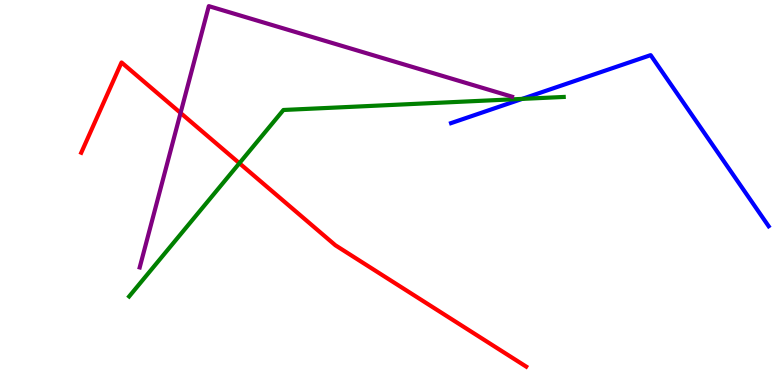[{'lines': ['blue', 'red'], 'intersections': []}, {'lines': ['green', 'red'], 'intersections': [{'x': 3.09, 'y': 5.76}]}, {'lines': ['purple', 'red'], 'intersections': [{'x': 2.33, 'y': 7.07}]}, {'lines': ['blue', 'green'], 'intersections': [{'x': 6.74, 'y': 7.43}]}, {'lines': ['blue', 'purple'], 'intersections': []}, {'lines': ['green', 'purple'], 'intersections': []}]